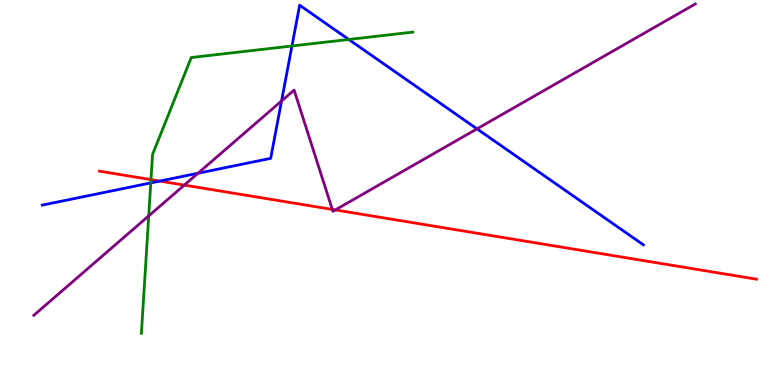[{'lines': ['blue', 'red'], 'intersections': [{'x': 2.06, 'y': 5.3}]}, {'lines': ['green', 'red'], 'intersections': [{'x': 1.95, 'y': 5.33}]}, {'lines': ['purple', 'red'], 'intersections': [{'x': 2.38, 'y': 5.19}, {'x': 4.29, 'y': 4.56}, {'x': 4.33, 'y': 4.55}]}, {'lines': ['blue', 'green'], 'intersections': [{'x': 1.95, 'y': 5.25}, {'x': 3.77, 'y': 8.81}, {'x': 4.5, 'y': 8.97}]}, {'lines': ['blue', 'purple'], 'intersections': [{'x': 2.56, 'y': 5.5}, {'x': 3.63, 'y': 7.38}, {'x': 6.15, 'y': 6.65}]}, {'lines': ['green', 'purple'], 'intersections': [{'x': 1.92, 'y': 4.39}]}]